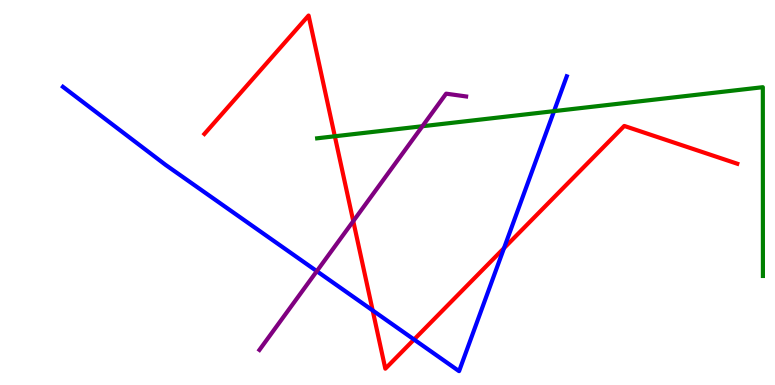[{'lines': ['blue', 'red'], 'intersections': [{'x': 4.81, 'y': 1.94}, {'x': 5.34, 'y': 1.18}, {'x': 6.5, 'y': 3.56}]}, {'lines': ['green', 'red'], 'intersections': [{'x': 4.32, 'y': 6.46}]}, {'lines': ['purple', 'red'], 'intersections': [{'x': 4.56, 'y': 4.26}]}, {'lines': ['blue', 'green'], 'intersections': [{'x': 7.15, 'y': 7.11}]}, {'lines': ['blue', 'purple'], 'intersections': [{'x': 4.09, 'y': 2.96}]}, {'lines': ['green', 'purple'], 'intersections': [{'x': 5.45, 'y': 6.72}]}]